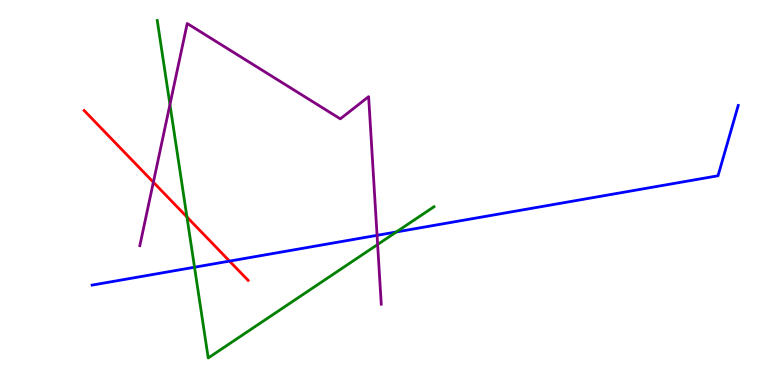[{'lines': ['blue', 'red'], 'intersections': [{'x': 2.96, 'y': 3.22}]}, {'lines': ['green', 'red'], 'intersections': [{'x': 2.41, 'y': 4.36}]}, {'lines': ['purple', 'red'], 'intersections': [{'x': 1.98, 'y': 5.27}]}, {'lines': ['blue', 'green'], 'intersections': [{'x': 2.51, 'y': 3.06}, {'x': 5.11, 'y': 3.97}]}, {'lines': ['blue', 'purple'], 'intersections': [{'x': 4.87, 'y': 3.89}]}, {'lines': ['green', 'purple'], 'intersections': [{'x': 2.19, 'y': 7.29}, {'x': 4.87, 'y': 3.65}]}]